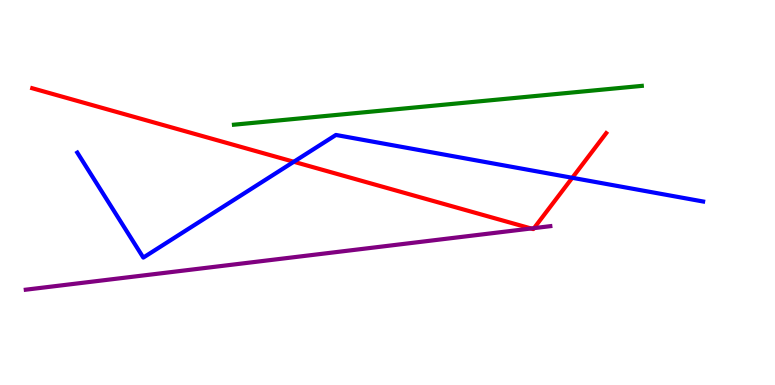[{'lines': ['blue', 'red'], 'intersections': [{'x': 3.79, 'y': 5.8}, {'x': 7.38, 'y': 5.38}]}, {'lines': ['green', 'red'], 'intersections': []}, {'lines': ['purple', 'red'], 'intersections': [{'x': 6.85, 'y': 4.07}, {'x': 6.89, 'y': 4.07}]}, {'lines': ['blue', 'green'], 'intersections': []}, {'lines': ['blue', 'purple'], 'intersections': []}, {'lines': ['green', 'purple'], 'intersections': []}]